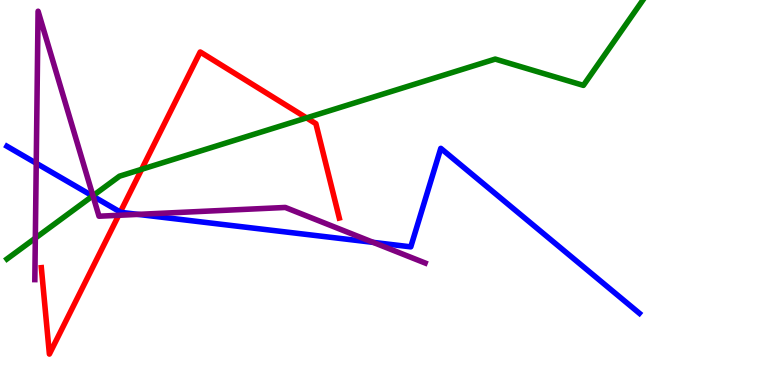[{'lines': ['blue', 'red'], 'intersections': [{'x': 1.55, 'y': 4.49}]}, {'lines': ['green', 'red'], 'intersections': [{'x': 1.83, 'y': 5.6}, {'x': 3.96, 'y': 6.94}]}, {'lines': ['purple', 'red'], 'intersections': [{'x': 1.53, 'y': 4.41}]}, {'lines': ['blue', 'green'], 'intersections': [{'x': 1.19, 'y': 4.91}]}, {'lines': ['blue', 'purple'], 'intersections': [{'x': 0.468, 'y': 5.76}, {'x': 1.2, 'y': 4.9}, {'x': 1.78, 'y': 4.43}, {'x': 4.82, 'y': 3.7}]}, {'lines': ['green', 'purple'], 'intersections': [{'x': 0.456, 'y': 3.82}, {'x': 1.2, 'y': 4.92}]}]